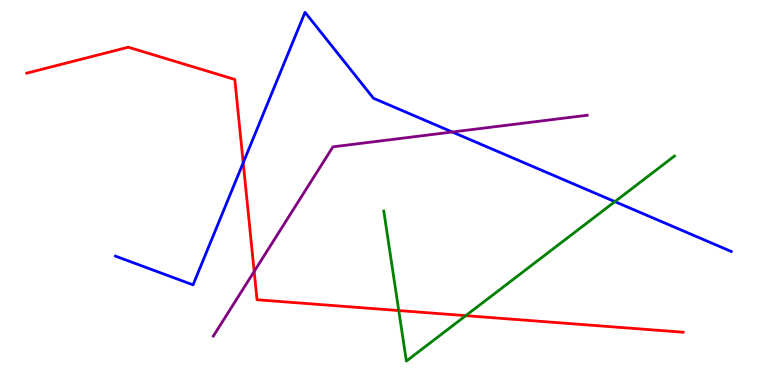[{'lines': ['blue', 'red'], 'intersections': [{'x': 3.14, 'y': 5.77}]}, {'lines': ['green', 'red'], 'intersections': [{'x': 5.15, 'y': 1.93}, {'x': 6.01, 'y': 1.8}]}, {'lines': ['purple', 'red'], 'intersections': [{'x': 3.28, 'y': 2.95}]}, {'lines': ['blue', 'green'], 'intersections': [{'x': 7.93, 'y': 4.76}]}, {'lines': ['blue', 'purple'], 'intersections': [{'x': 5.84, 'y': 6.57}]}, {'lines': ['green', 'purple'], 'intersections': []}]